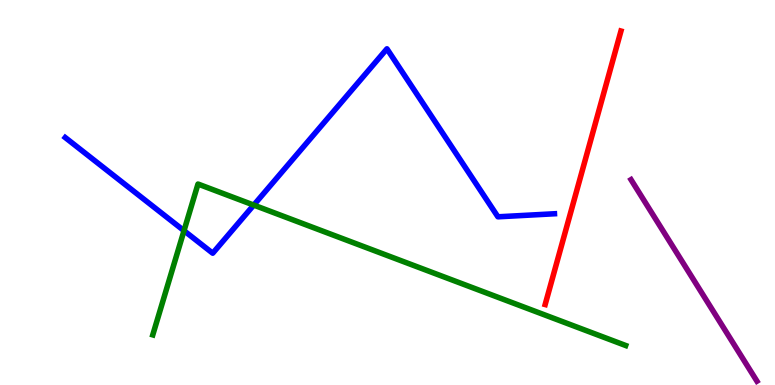[{'lines': ['blue', 'red'], 'intersections': []}, {'lines': ['green', 'red'], 'intersections': []}, {'lines': ['purple', 'red'], 'intersections': []}, {'lines': ['blue', 'green'], 'intersections': [{'x': 2.37, 'y': 4.01}, {'x': 3.27, 'y': 4.67}]}, {'lines': ['blue', 'purple'], 'intersections': []}, {'lines': ['green', 'purple'], 'intersections': []}]